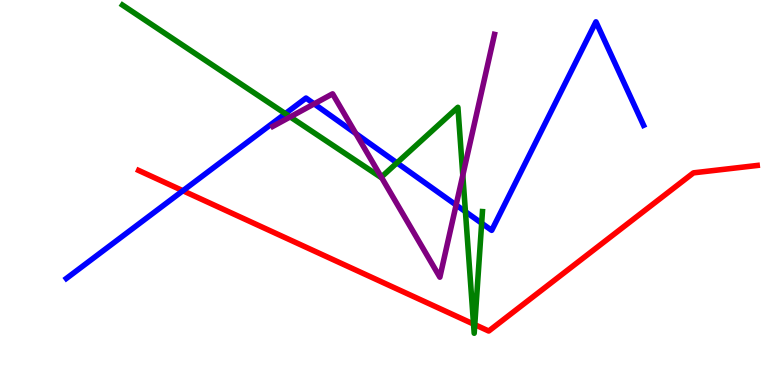[{'lines': ['blue', 'red'], 'intersections': [{'x': 2.36, 'y': 5.05}]}, {'lines': ['green', 'red'], 'intersections': [{'x': 6.11, 'y': 1.58}, {'x': 6.13, 'y': 1.57}]}, {'lines': ['purple', 'red'], 'intersections': []}, {'lines': ['blue', 'green'], 'intersections': [{'x': 3.68, 'y': 7.05}, {'x': 5.12, 'y': 5.77}, {'x': 6.01, 'y': 4.5}, {'x': 6.21, 'y': 4.2}]}, {'lines': ['blue', 'purple'], 'intersections': [{'x': 4.05, 'y': 7.3}, {'x': 4.59, 'y': 6.53}, {'x': 5.89, 'y': 4.68}]}, {'lines': ['green', 'purple'], 'intersections': [{'x': 3.74, 'y': 6.96}, {'x': 4.92, 'y': 5.4}, {'x': 5.97, 'y': 5.45}]}]